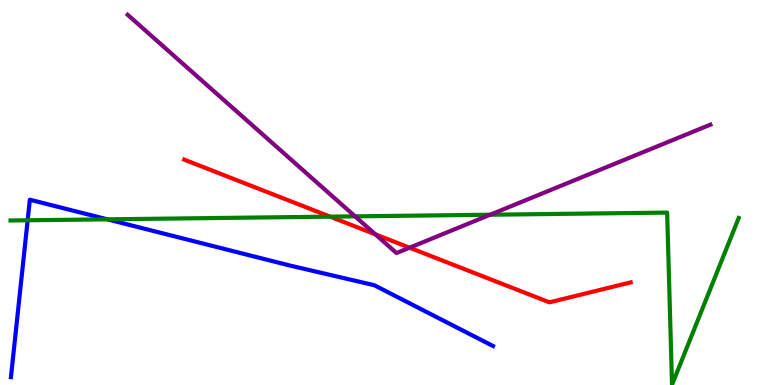[{'lines': ['blue', 'red'], 'intersections': []}, {'lines': ['green', 'red'], 'intersections': [{'x': 4.26, 'y': 4.37}]}, {'lines': ['purple', 'red'], 'intersections': [{'x': 4.84, 'y': 3.91}, {'x': 5.28, 'y': 3.57}]}, {'lines': ['blue', 'green'], 'intersections': [{'x': 0.357, 'y': 4.28}, {'x': 1.39, 'y': 4.3}]}, {'lines': ['blue', 'purple'], 'intersections': []}, {'lines': ['green', 'purple'], 'intersections': [{'x': 4.58, 'y': 4.38}, {'x': 6.32, 'y': 4.42}]}]